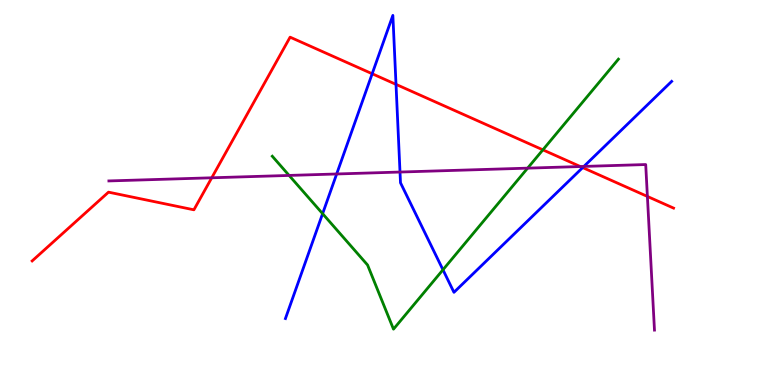[{'lines': ['blue', 'red'], 'intersections': [{'x': 4.8, 'y': 8.08}, {'x': 5.11, 'y': 7.81}, {'x': 7.52, 'y': 5.65}]}, {'lines': ['green', 'red'], 'intersections': [{'x': 7.0, 'y': 6.11}]}, {'lines': ['purple', 'red'], 'intersections': [{'x': 2.73, 'y': 5.38}, {'x': 7.49, 'y': 5.67}, {'x': 8.35, 'y': 4.9}]}, {'lines': ['blue', 'green'], 'intersections': [{'x': 4.16, 'y': 4.45}, {'x': 5.72, 'y': 2.99}]}, {'lines': ['blue', 'purple'], 'intersections': [{'x': 4.34, 'y': 5.48}, {'x': 5.16, 'y': 5.53}, {'x': 7.53, 'y': 5.68}]}, {'lines': ['green', 'purple'], 'intersections': [{'x': 3.73, 'y': 5.44}, {'x': 6.81, 'y': 5.63}]}]